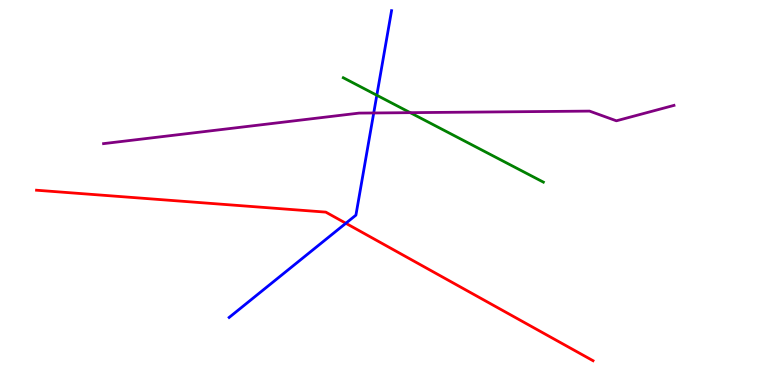[{'lines': ['blue', 'red'], 'intersections': [{'x': 4.46, 'y': 4.2}]}, {'lines': ['green', 'red'], 'intersections': []}, {'lines': ['purple', 'red'], 'intersections': []}, {'lines': ['blue', 'green'], 'intersections': [{'x': 4.86, 'y': 7.53}]}, {'lines': ['blue', 'purple'], 'intersections': [{'x': 4.82, 'y': 7.07}]}, {'lines': ['green', 'purple'], 'intersections': [{'x': 5.29, 'y': 7.07}]}]